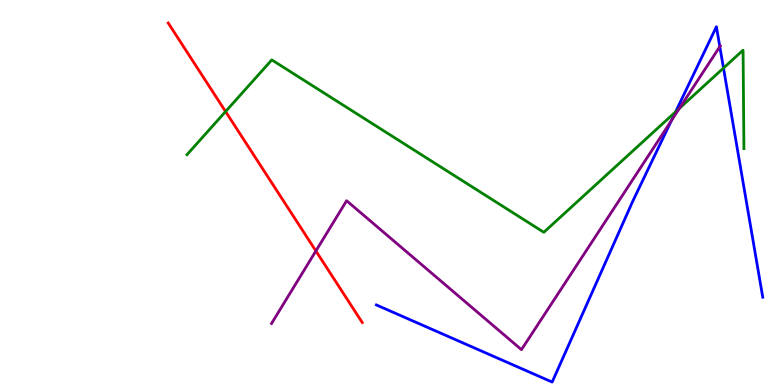[{'lines': ['blue', 'red'], 'intersections': []}, {'lines': ['green', 'red'], 'intersections': [{'x': 2.91, 'y': 7.1}]}, {'lines': ['purple', 'red'], 'intersections': [{'x': 4.08, 'y': 3.48}]}, {'lines': ['blue', 'green'], 'intersections': [{'x': 8.72, 'y': 7.1}, {'x': 9.34, 'y': 8.23}]}, {'lines': ['blue', 'purple'], 'intersections': [{'x': 8.66, 'y': 6.87}, {'x': 9.29, 'y': 8.79}]}, {'lines': ['green', 'purple'], 'intersections': [{'x': 8.77, 'y': 7.19}]}]